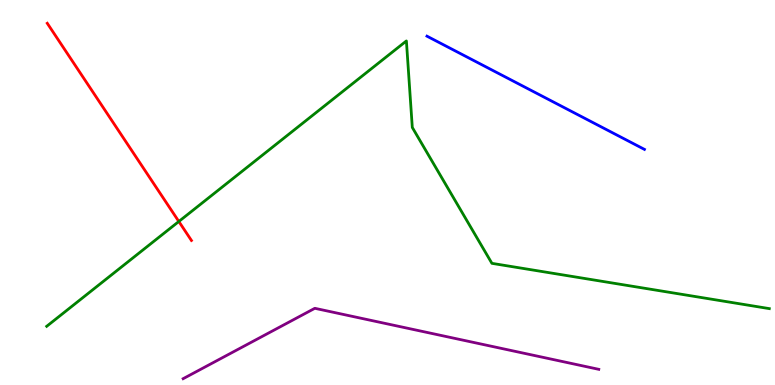[{'lines': ['blue', 'red'], 'intersections': []}, {'lines': ['green', 'red'], 'intersections': [{'x': 2.31, 'y': 4.25}]}, {'lines': ['purple', 'red'], 'intersections': []}, {'lines': ['blue', 'green'], 'intersections': []}, {'lines': ['blue', 'purple'], 'intersections': []}, {'lines': ['green', 'purple'], 'intersections': []}]